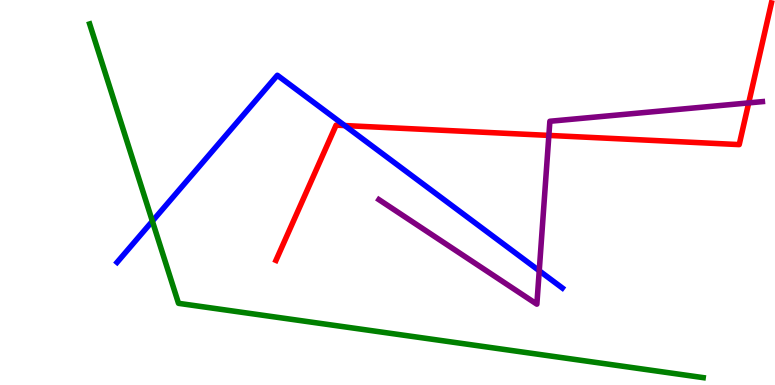[{'lines': ['blue', 'red'], 'intersections': [{'x': 4.45, 'y': 6.74}]}, {'lines': ['green', 'red'], 'intersections': []}, {'lines': ['purple', 'red'], 'intersections': [{'x': 7.08, 'y': 6.48}, {'x': 9.66, 'y': 7.33}]}, {'lines': ['blue', 'green'], 'intersections': [{'x': 1.97, 'y': 4.26}]}, {'lines': ['blue', 'purple'], 'intersections': [{'x': 6.96, 'y': 2.97}]}, {'lines': ['green', 'purple'], 'intersections': []}]